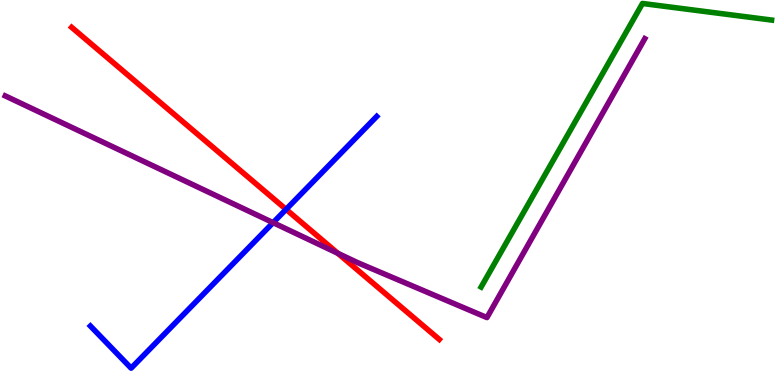[{'lines': ['blue', 'red'], 'intersections': [{'x': 3.69, 'y': 4.56}]}, {'lines': ['green', 'red'], 'intersections': []}, {'lines': ['purple', 'red'], 'intersections': [{'x': 4.36, 'y': 3.42}]}, {'lines': ['blue', 'green'], 'intersections': []}, {'lines': ['blue', 'purple'], 'intersections': [{'x': 3.52, 'y': 4.22}]}, {'lines': ['green', 'purple'], 'intersections': []}]